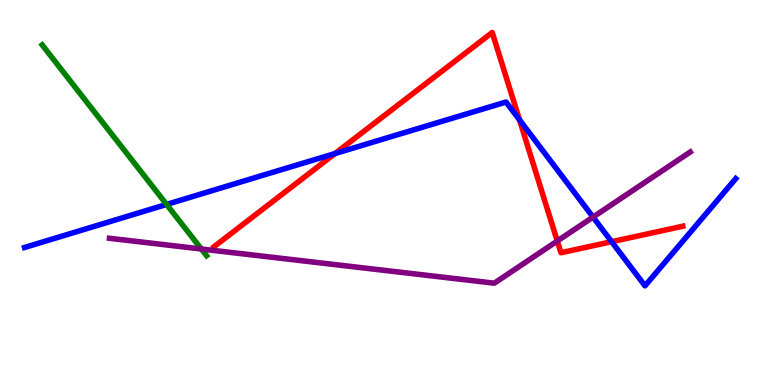[{'lines': ['blue', 'red'], 'intersections': [{'x': 4.32, 'y': 6.01}, {'x': 6.7, 'y': 6.89}, {'x': 7.89, 'y': 3.72}]}, {'lines': ['green', 'red'], 'intersections': []}, {'lines': ['purple', 'red'], 'intersections': [{'x': 7.19, 'y': 3.74}]}, {'lines': ['blue', 'green'], 'intersections': [{'x': 2.15, 'y': 4.69}]}, {'lines': ['blue', 'purple'], 'intersections': [{'x': 7.65, 'y': 4.36}]}, {'lines': ['green', 'purple'], 'intersections': [{'x': 2.6, 'y': 3.53}]}]